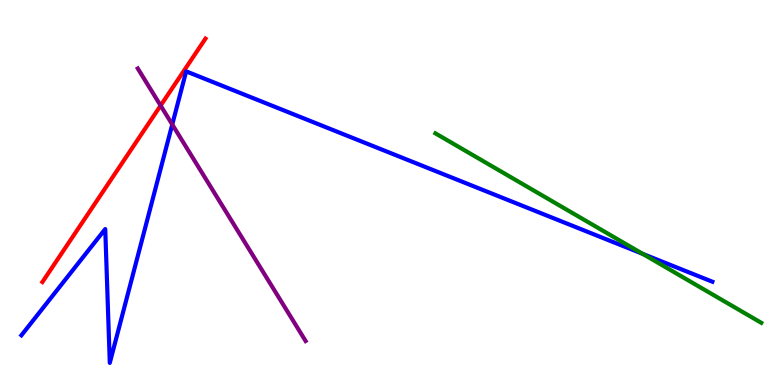[{'lines': ['blue', 'red'], 'intersections': []}, {'lines': ['green', 'red'], 'intersections': []}, {'lines': ['purple', 'red'], 'intersections': [{'x': 2.07, 'y': 7.26}]}, {'lines': ['blue', 'green'], 'intersections': [{'x': 8.29, 'y': 3.41}]}, {'lines': ['blue', 'purple'], 'intersections': [{'x': 2.22, 'y': 6.77}]}, {'lines': ['green', 'purple'], 'intersections': []}]